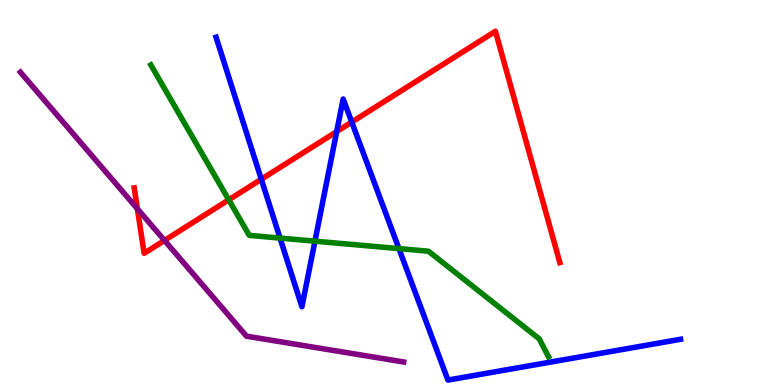[{'lines': ['blue', 'red'], 'intersections': [{'x': 3.37, 'y': 5.34}, {'x': 4.34, 'y': 6.58}, {'x': 4.54, 'y': 6.83}]}, {'lines': ['green', 'red'], 'intersections': [{'x': 2.95, 'y': 4.81}]}, {'lines': ['purple', 'red'], 'intersections': [{'x': 1.77, 'y': 4.58}, {'x': 2.12, 'y': 3.75}]}, {'lines': ['blue', 'green'], 'intersections': [{'x': 3.61, 'y': 3.82}, {'x': 4.06, 'y': 3.74}, {'x': 5.15, 'y': 3.54}]}, {'lines': ['blue', 'purple'], 'intersections': []}, {'lines': ['green', 'purple'], 'intersections': []}]